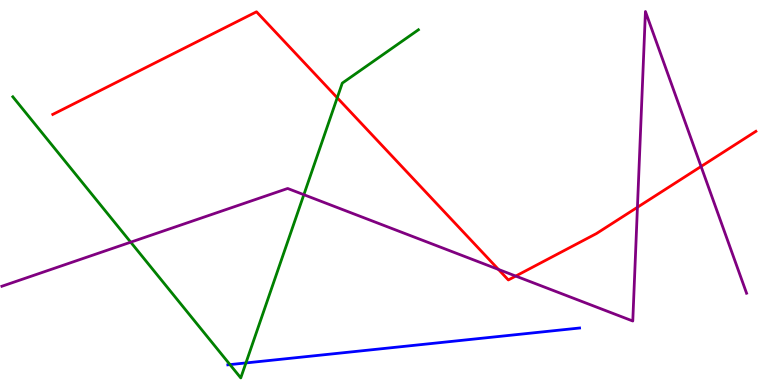[{'lines': ['blue', 'red'], 'intersections': []}, {'lines': ['green', 'red'], 'intersections': [{'x': 4.35, 'y': 7.46}]}, {'lines': ['purple', 'red'], 'intersections': [{'x': 6.43, 'y': 3.0}, {'x': 6.65, 'y': 2.83}, {'x': 8.22, 'y': 4.62}, {'x': 9.05, 'y': 5.68}]}, {'lines': ['blue', 'green'], 'intersections': [{'x': 2.97, 'y': 0.53}, {'x': 3.17, 'y': 0.573}]}, {'lines': ['blue', 'purple'], 'intersections': []}, {'lines': ['green', 'purple'], 'intersections': [{'x': 1.69, 'y': 3.71}, {'x': 3.92, 'y': 4.94}]}]